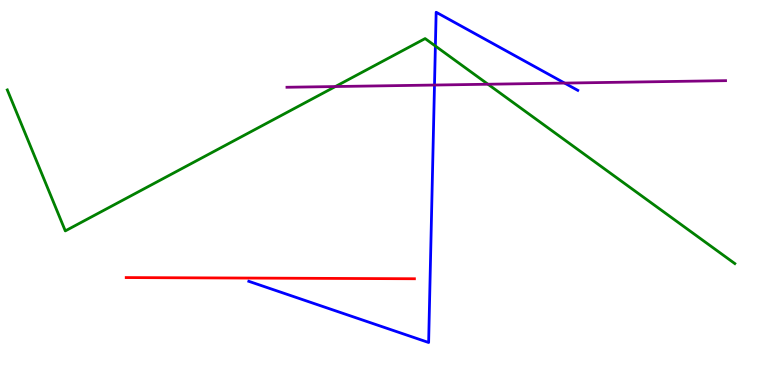[{'lines': ['blue', 'red'], 'intersections': []}, {'lines': ['green', 'red'], 'intersections': []}, {'lines': ['purple', 'red'], 'intersections': []}, {'lines': ['blue', 'green'], 'intersections': [{'x': 5.62, 'y': 8.8}]}, {'lines': ['blue', 'purple'], 'intersections': [{'x': 5.61, 'y': 7.79}, {'x': 7.29, 'y': 7.84}]}, {'lines': ['green', 'purple'], 'intersections': [{'x': 4.33, 'y': 7.75}, {'x': 6.3, 'y': 7.81}]}]